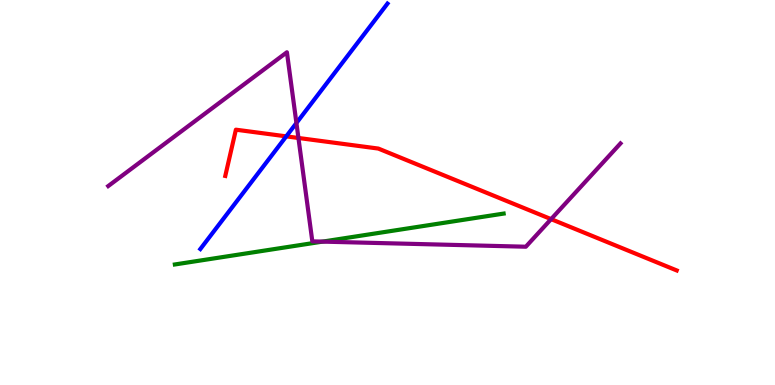[{'lines': ['blue', 'red'], 'intersections': [{'x': 3.69, 'y': 6.46}]}, {'lines': ['green', 'red'], 'intersections': []}, {'lines': ['purple', 'red'], 'intersections': [{'x': 3.85, 'y': 6.42}, {'x': 7.11, 'y': 4.31}]}, {'lines': ['blue', 'green'], 'intersections': []}, {'lines': ['blue', 'purple'], 'intersections': [{'x': 3.82, 'y': 6.8}]}, {'lines': ['green', 'purple'], 'intersections': [{'x': 4.16, 'y': 3.72}]}]